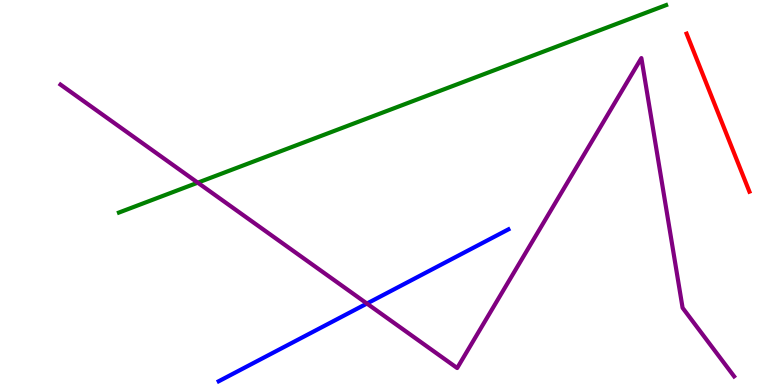[{'lines': ['blue', 'red'], 'intersections': []}, {'lines': ['green', 'red'], 'intersections': []}, {'lines': ['purple', 'red'], 'intersections': []}, {'lines': ['blue', 'green'], 'intersections': []}, {'lines': ['blue', 'purple'], 'intersections': [{'x': 4.73, 'y': 2.12}]}, {'lines': ['green', 'purple'], 'intersections': [{'x': 2.55, 'y': 5.26}]}]